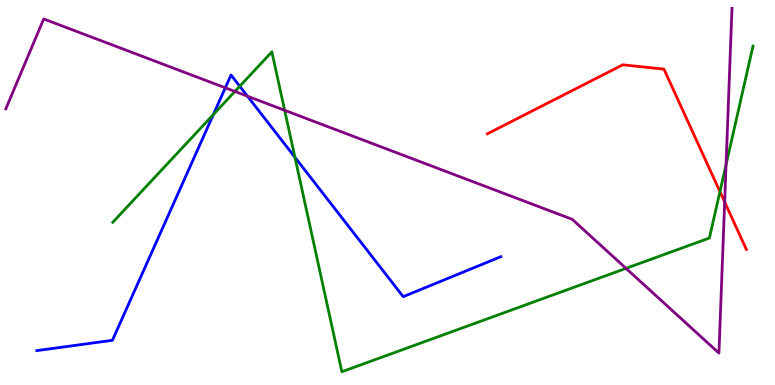[{'lines': ['blue', 'red'], 'intersections': []}, {'lines': ['green', 'red'], 'intersections': [{'x': 9.29, 'y': 5.02}]}, {'lines': ['purple', 'red'], 'intersections': [{'x': 9.35, 'y': 4.75}]}, {'lines': ['blue', 'green'], 'intersections': [{'x': 2.75, 'y': 7.02}, {'x': 3.09, 'y': 7.76}, {'x': 3.81, 'y': 5.91}]}, {'lines': ['blue', 'purple'], 'intersections': [{'x': 2.91, 'y': 7.72}, {'x': 3.19, 'y': 7.5}]}, {'lines': ['green', 'purple'], 'intersections': [{'x': 3.03, 'y': 7.62}, {'x': 3.67, 'y': 7.14}, {'x': 8.08, 'y': 3.03}, {'x': 9.37, 'y': 5.72}]}]